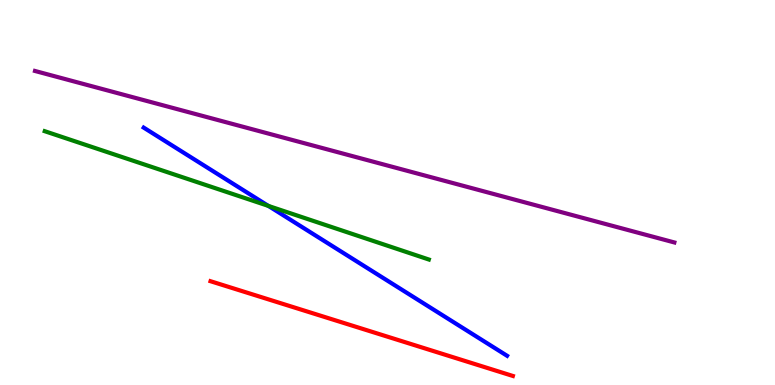[{'lines': ['blue', 'red'], 'intersections': []}, {'lines': ['green', 'red'], 'intersections': []}, {'lines': ['purple', 'red'], 'intersections': []}, {'lines': ['blue', 'green'], 'intersections': [{'x': 3.46, 'y': 4.65}]}, {'lines': ['blue', 'purple'], 'intersections': []}, {'lines': ['green', 'purple'], 'intersections': []}]